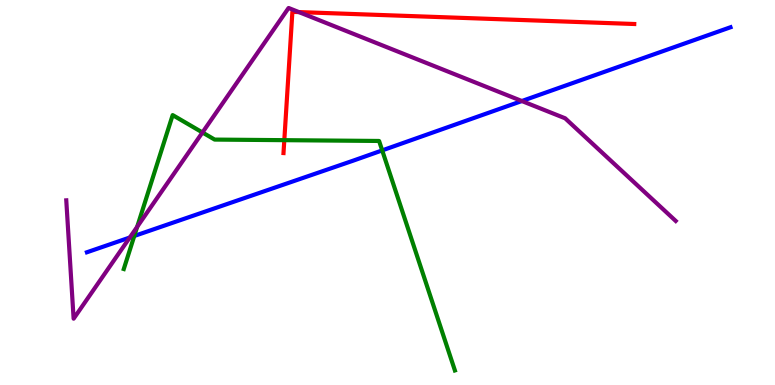[{'lines': ['blue', 'red'], 'intersections': []}, {'lines': ['green', 'red'], 'intersections': [{'x': 3.67, 'y': 6.36}]}, {'lines': ['purple', 'red'], 'intersections': [{'x': 3.86, 'y': 9.69}]}, {'lines': ['blue', 'green'], 'intersections': [{'x': 1.73, 'y': 3.87}, {'x': 4.93, 'y': 6.09}]}, {'lines': ['blue', 'purple'], 'intersections': [{'x': 1.67, 'y': 3.83}, {'x': 6.73, 'y': 7.38}]}, {'lines': ['green', 'purple'], 'intersections': [{'x': 1.77, 'y': 4.11}, {'x': 2.61, 'y': 6.56}]}]